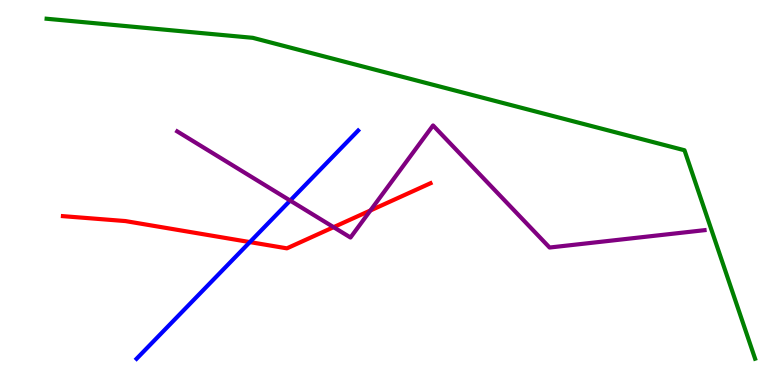[{'lines': ['blue', 'red'], 'intersections': [{'x': 3.22, 'y': 3.71}]}, {'lines': ['green', 'red'], 'intersections': []}, {'lines': ['purple', 'red'], 'intersections': [{'x': 4.3, 'y': 4.1}, {'x': 4.78, 'y': 4.53}]}, {'lines': ['blue', 'green'], 'intersections': []}, {'lines': ['blue', 'purple'], 'intersections': [{'x': 3.74, 'y': 4.79}]}, {'lines': ['green', 'purple'], 'intersections': []}]